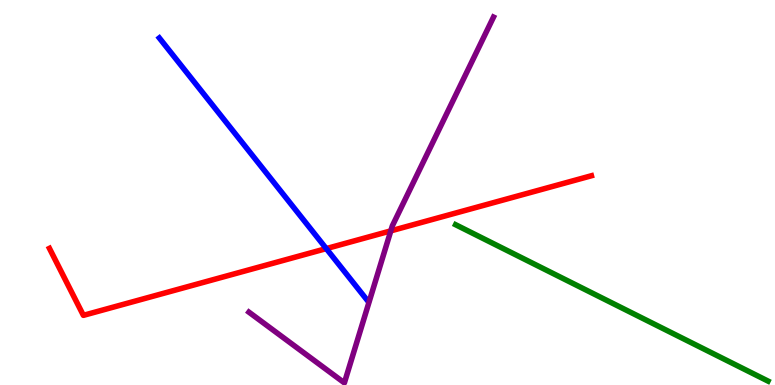[{'lines': ['blue', 'red'], 'intersections': [{'x': 4.21, 'y': 3.54}]}, {'lines': ['green', 'red'], 'intersections': []}, {'lines': ['purple', 'red'], 'intersections': [{'x': 5.04, 'y': 4.0}]}, {'lines': ['blue', 'green'], 'intersections': []}, {'lines': ['blue', 'purple'], 'intersections': []}, {'lines': ['green', 'purple'], 'intersections': []}]